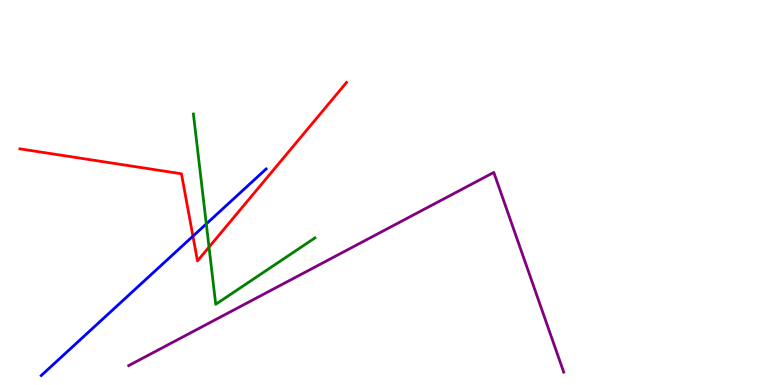[{'lines': ['blue', 'red'], 'intersections': [{'x': 2.49, 'y': 3.87}]}, {'lines': ['green', 'red'], 'intersections': [{'x': 2.7, 'y': 3.58}]}, {'lines': ['purple', 'red'], 'intersections': []}, {'lines': ['blue', 'green'], 'intersections': [{'x': 2.66, 'y': 4.18}]}, {'lines': ['blue', 'purple'], 'intersections': []}, {'lines': ['green', 'purple'], 'intersections': []}]